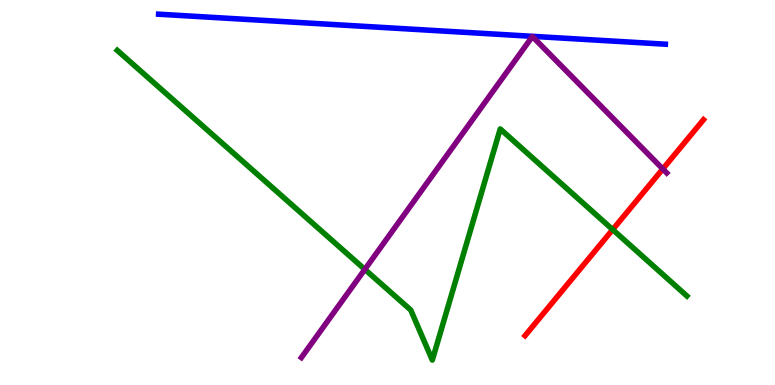[{'lines': ['blue', 'red'], 'intersections': []}, {'lines': ['green', 'red'], 'intersections': [{'x': 7.91, 'y': 4.04}]}, {'lines': ['purple', 'red'], 'intersections': [{'x': 8.55, 'y': 5.61}]}, {'lines': ['blue', 'green'], 'intersections': []}, {'lines': ['blue', 'purple'], 'intersections': []}, {'lines': ['green', 'purple'], 'intersections': [{'x': 4.71, 'y': 3.0}]}]